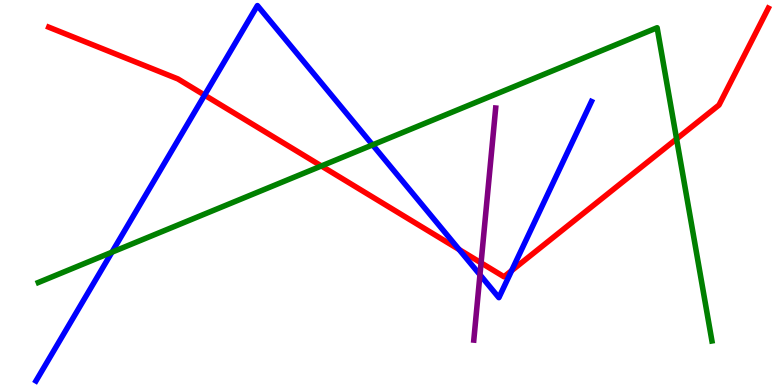[{'lines': ['blue', 'red'], 'intersections': [{'x': 2.64, 'y': 7.53}, {'x': 5.92, 'y': 3.52}, {'x': 6.6, 'y': 2.97}]}, {'lines': ['green', 'red'], 'intersections': [{'x': 4.15, 'y': 5.69}, {'x': 8.73, 'y': 6.39}]}, {'lines': ['purple', 'red'], 'intersections': [{'x': 6.21, 'y': 3.17}]}, {'lines': ['blue', 'green'], 'intersections': [{'x': 1.44, 'y': 3.45}, {'x': 4.81, 'y': 6.24}]}, {'lines': ['blue', 'purple'], 'intersections': [{'x': 6.19, 'y': 2.86}]}, {'lines': ['green', 'purple'], 'intersections': []}]